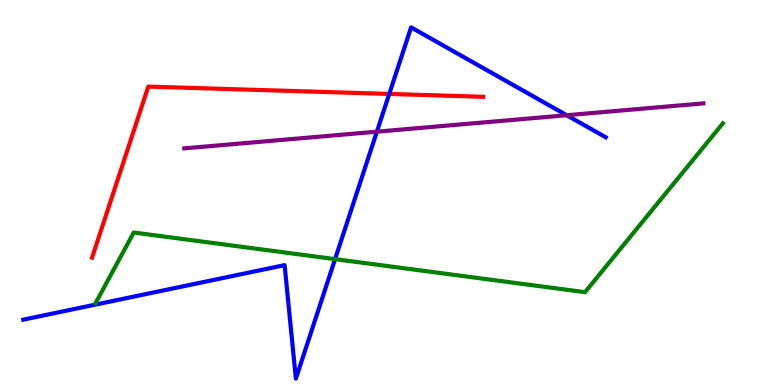[{'lines': ['blue', 'red'], 'intersections': [{'x': 5.02, 'y': 7.56}]}, {'lines': ['green', 'red'], 'intersections': []}, {'lines': ['purple', 'red'], 'intersections': []}, {'lines': ['blue', 'green'], 'intersections': [{'x': 4.32, 'y': 3.27}]}, {'lines': ['blue', 'purple'], 'intersections': [{'x': 4.86, 'y': 6.58}, {'x': 7.31, 'y': 7.01}]}, {'lines': ['green', 'purple'], 'intersections': []}]